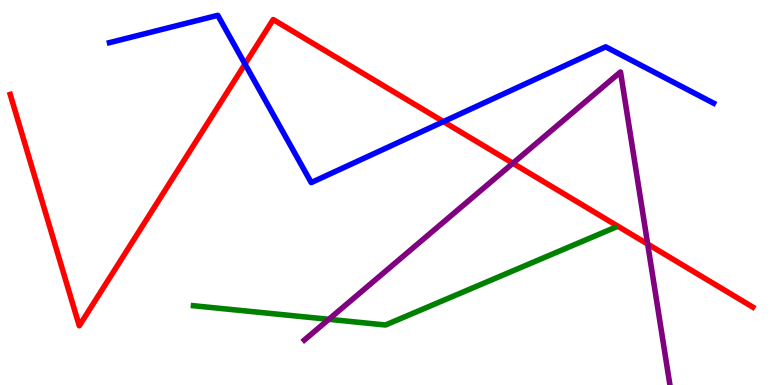[{'lines': ['blue', 'red'], 'intersections': [{'x': 3.16, 'y': 8.34}, {'x': 5.72, 'y': 6.84}]}, {'lines': ['green', 'red'], 'intersections': []}, {'lines': ['purple', 'red'], 'intersections': [{'x': 6.62, 'y': 5.76}, {'x': 8.36, 'y': 3.66}]}, {'lines': ['blue', 'green'], 'intersections': []}, {'lines': ['blue', 'purple'], 'intersections': []}, {'lines': ['green', 'purple'], 'intersections': [{'x': 4.24, 'y': 1.71}]}]